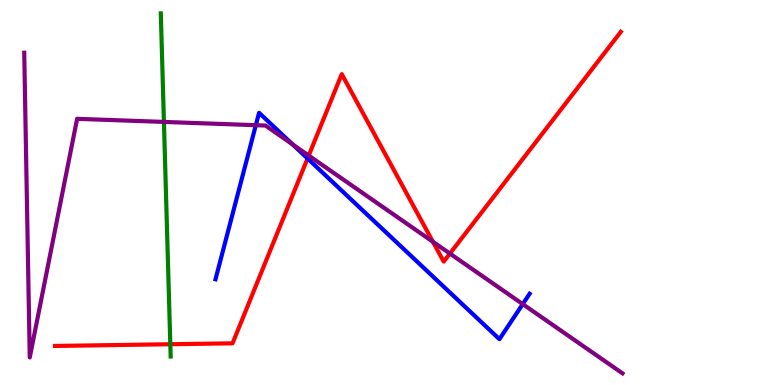[{'lines': ['blue', 'red'], 'intersections': [{'x': 3.97, 'y': 5.88}]}, {'lines': ['green', 'red'], 'intersections': [{'x': 2.2, 'y': 1.06}]}, {'lines': ['purple', 'red'], 'intersections': [{'x': 3.98, 'y': 5.96}, {'x': 5.59, 'y': 3.72}, {'x': 5.81, 'y': 3.41}]}, {'lines': ['blue', 'green'], 'intersections': []}, {'lines': ['blue', 'purple'], 'intersections': [{'x': 3.3, 'y': 6.75}, {'x': 3.78, 'y': 6.25}, {'x': 6.74, 'y': 2.1}]}, {'lines': ['green', 'purple'], 'intersections': [{'x': 2.12, 'y': 6.83}]}]